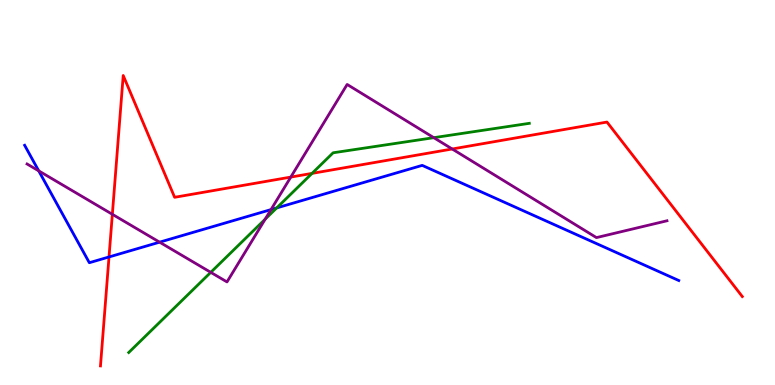[{'lines': ['blue', 'red'], 'intersections': [{'x': 1.41, 'y': 3.33}]}, {'lines': ['green', 'red'], 'intersections': [{'x': 4.03, 'y': 5.5}]}, {'lines': ['purple', 'red'], 'intersections': [{'x': 1.45, 'y': 4.43}, {'x': 3.75, 'y': 5.4}, {'x': 5.83, 'y': 6.13}]}, {'lines': ['blue', 'green'], 'intersections': [{'x': 3.57, 'y': 4.6}]}, {'lines': ['blue', 'purple'], 'intersections': [{'x': 0.5, 'y': 5.56}, {'x': 2.06, 'y': 3.71}, {'x': 3.5, 'y': 4.56}]}, {'lines': ['green', 'purple'], 'intersections': [{'x': 2.72, 'y': 2.93}, {'x': 3.42, 'y': 4.31}, {'x': 5.6, 'y': 6.42}]}]